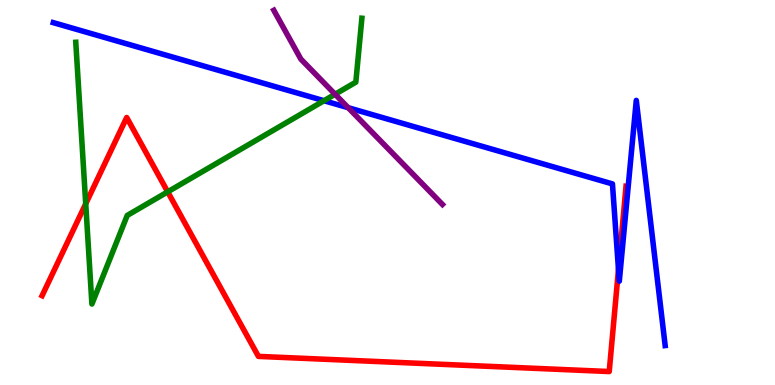[{'lines': ['blue', 'red'], 'intersections': [{'x': 7.98, 'y': 3.0}]}, {'lines': ['green', 'red'], 'intersections': [{'x': 1.11, 'y': 4.71}, {'x': 2.16, 'y': 5.02}]}, {'lines': ['purple', 'red'], 'intersections': []}, {'lines': ['blue', 'green'], 'intersections': [{'x': 4.18, 'y': 7.38}]}, {'lines': ['blue', 'purple'], 'intersections': [{'x': 4.49, 'y': 7.2}]}, {'lines': ['green', 'purple'], 'intersections': [{'x': 4.32, 'y': 7.55}]}]